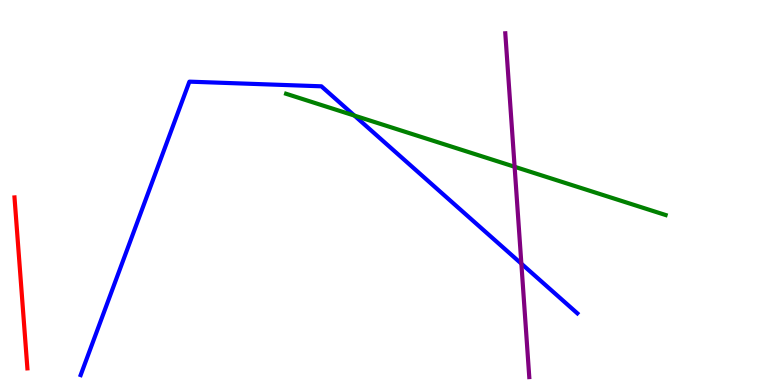[{'lines': ['blue', 'red'], 'intersections': []}, {'lines': ['green', 'red'], 'intersections': []}, {'lines': ['purple', 'red'], 'intersections': []}, {'lines': ['blue', 'green'], 'intersections': [{'x': 4.57, 'y': 7.0}]}, {'lines': ['blue', 'purple'], 'intersections': [{'x': 6.73, 'y': 3.15}]}, {'lines': ['green', 'purple'], 'intersections': [{'x': 6.64, 'y': 5.67}]}]